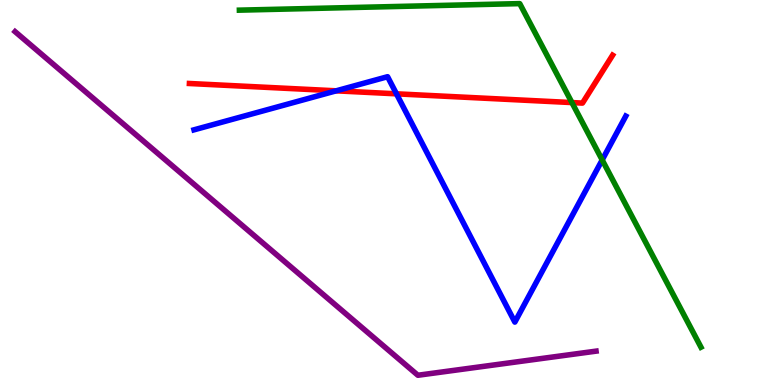[{'lines': ['blue', 'red'], 'intersections': [{'x': 4.34, 'y': 7.64}, {'x': 5.12, 'y': 7.56}]}, {'lines': ['green', 'red'], 'intersections': [{'x': 7.38, 'y': 7.34}]}, {'lines': ['purple', 'red'], 'intersections': []}, {'lines': ['blue', 'green'], 'intersections': [{'x': 7.77, 'y': 5.85}]}, {'lines': ['blue', 'purple'], 'intersections': []}, {'lines': ['green', 'purple'], 'intersections': []}]